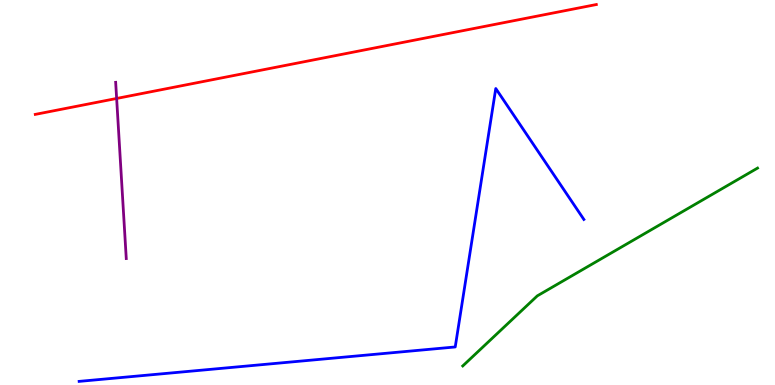[{'lines': ['blue', 'red'], 'intersections': []}, {'lines': ['green', 'red'], 'intersections': []}, {'lines': ['purple', 'red'], 'intersections': [{'x': 1.5, 'y': 7.44}]}, {'lines': ['blue', 'green'], 'intersections': []}, {'lines': ['blue', 'purple'], 'intersections': []}, {'lines': ['green', 'purple'], 'intersections': []}]